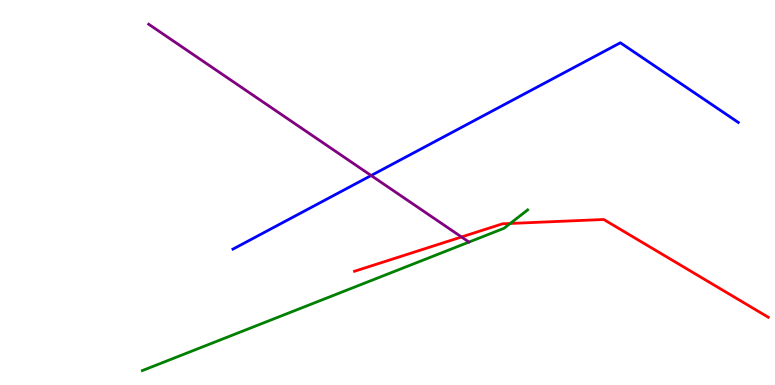[{'lines': ['blue', 'red'], 'intersections': []}, {'lines': ['green', 'red'], 'intersections': [{'x': 6.58, 'y': 4.2}]}, {'lines': ['purple', 'red'], 'intersections': [{'x': 5.95, 'y': 3.84}]}, {'lines': ['blue', 'green'], 'intersections': []}, {'lines': ['blue', 'purple'], 'intersections': [{'x': 4.79, 'y': 5.44}]}, {'lines': ['green', 'purple'], 'intersections': []}]